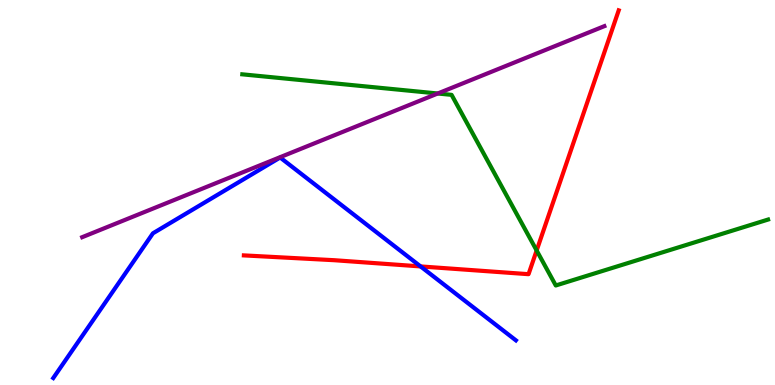[{'lines': ['blue', 'red'], 'intersections': [{'x': 5.43, 'y': 3.08}]}, {'lines': ['green', 'red'], 'intersections': [{'x': 6.92, 'y': 3.49}]}, {'lines': ['purple', 'red'], 'intersections': []}, {'lines': ['blue', 'green'], 'intersections': []}, {'lines': ['blue', 'purple'], 'intersections': []}, {'lines': ['green', 'purple'], 'intersections': [{'x': 5.65, 'y': 7.57}]}]